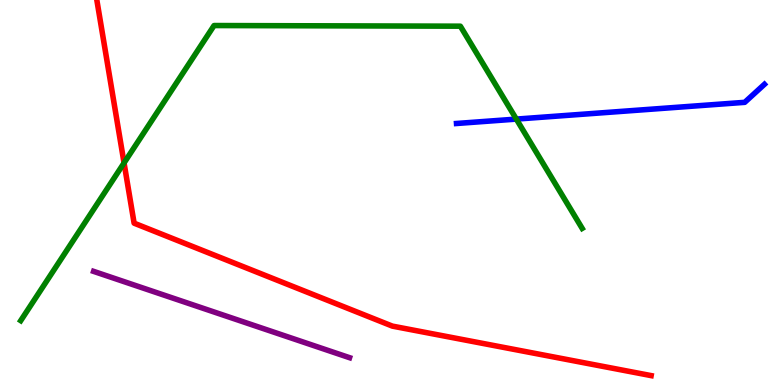[{'lines': ['blue', 'red'], 'intersections': []}, {'lines': ['green', 'red'], 'intersections': [{'x': 1.6, 'y': 5.77}]}, {'lines': ['purple', 'red'], 'intersections': []}, {'lines': ['blue', 'green'], 'intersections': [{'x': 6.66, 'y': 6.91}]}, {'lines': ['blue', 'purple'], 'intersections': []}, {'lines': ['green', 'purple'], 'intersections': []}]